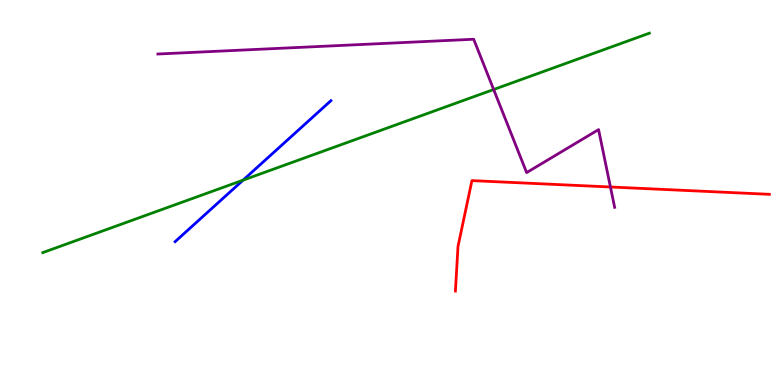[{'lines': ['blue', 'red'], 'intersections': []}, {'lines': ['green', 'red'], 'intersections': []}, {'lines': ['purple', 'red'], 'intersections': [{'x': 7.88, 'y': 5.14}]}, {'lines': ['blue', 'green'], 'intersections': [{'x': 3.14, 'y': 5.32}]}, {'lines': ['blue', 'purple'], 'intersections': []}, {'lines': ['green', 'purple'], 'intersections': [{'x': 6.37, 'y': 7.67}]}]